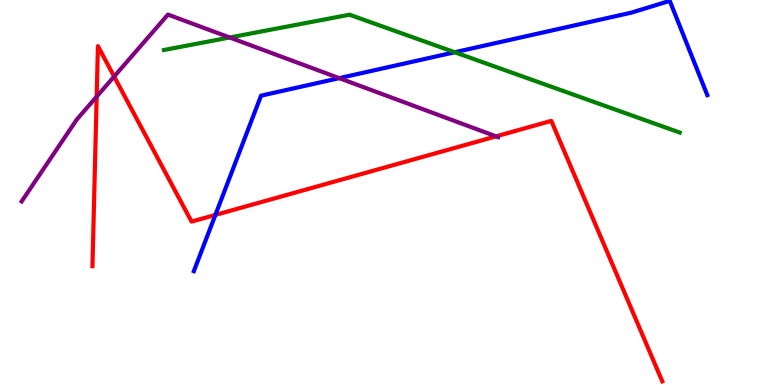[{'lines': ['blue', 'red'], 'intersections': [{'x': 2.78, 'y': 4.42}]}, {'lines': ['green', 'red'], 'intersections': []}, {'lines': ['purple', 'red'], 'intersections': [{'x': 1.25, 'y': 7.49}, {'x': 1.47, 'y': 8.01}, {'x': 6.4, 'y': 6.46}]}, {'lines': ['blue', 'green'], 'intersections': [{'x': 5.87, 'y': 8.64}]}, {'lines': ['blue', 'purple'], 'intersections': [{'x': 4.38, 'y': 7.97}]}, {'lines': ['green', 'purple'], 'intersections': [{'x': 2.96, 'y': 9.03}]}]